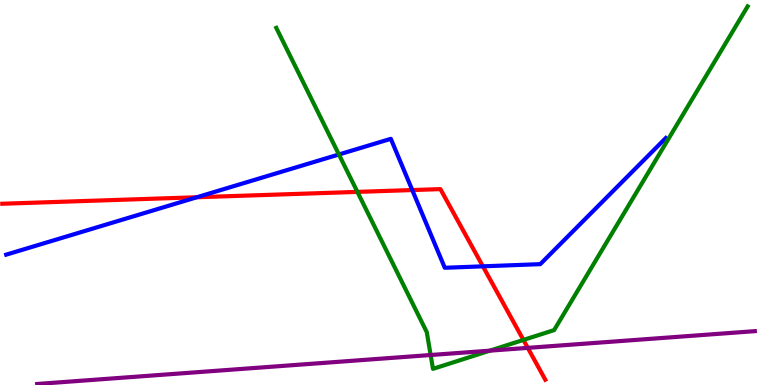[{'lines': ['blue', 'red'], 'intersections': [{'x': 2.54, 'y': 4.88}, {'x': 5.32, 'y': 5.06}, {'x': 6.23, 'y': 3.08}]}, {'lines': ['green', 'red'], 'intersections': [{'x': 4.61, 'y': 5.02}, {'x': 6.75, 'y': 1.17}]}, {'lines': ['purple', 'red'], 'intersections': [{'x': 6.81, 'y': 0.965}]}, {'lines': ['blue', 'green'], 'intersections': [{'x': 4.37, 'y': 5.99}]}, {'lines': ['blue', 'purple'], 'intersections': []}, {'lines': ['green', 'purple'], 'intersections': [{'x': 5.56, 'y': 0.779}, {'x': 6.32, 'y': 0.892}]}]